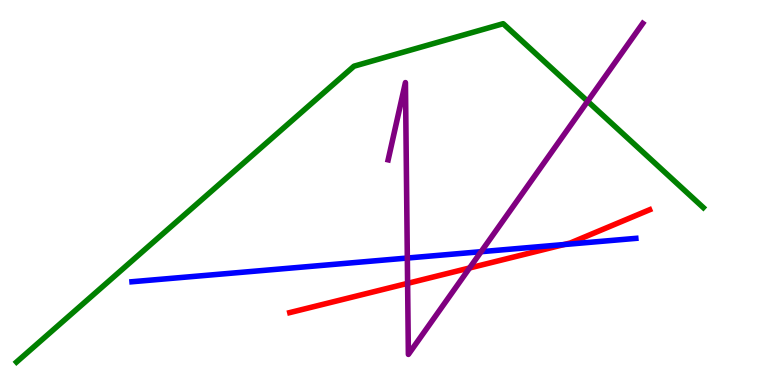[{'lines': ['blue', 'red'], 'intersections': [{'x': 7.28, 'y': 3.65}]}, {'lines': ['green', 'red'], 'intersections': []}, {'lines': ['purple', 'red'], 'intersections': [{'x': 5.26, 'y': 2.64}, {'x': 6.06, 'y': 3.04}]}, {'lines': ['blue', 'green'], 'intersections': []}, {'lines': ['blue', 'purple'], 'intersections': [{'x': 5.26, 'y': 3.3}, {'x': 6.21, 'y': 3.46}]}, {'lines': ['green', 'purple'], 'intersections': [{'x': 7.58, 'y': 7.37}]}]